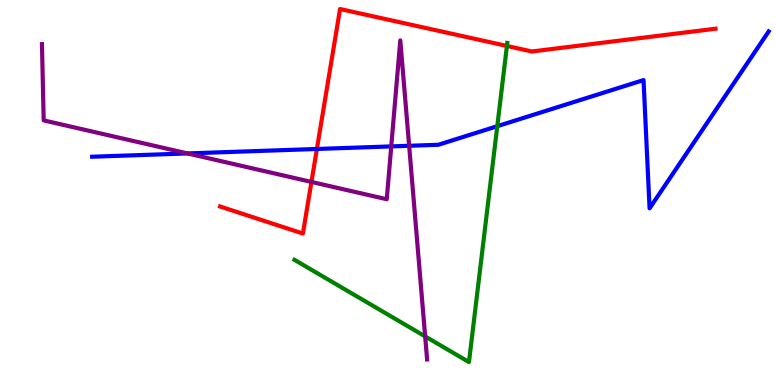[{'lines': ['blue', 'red'], 'intersections': [{'x': 4.09, 'y': 6.13}]}, {'lines': ['green', 'red'], 'intersections': [{'x': 6.54, 'y': 8.81}]}, {'lines': ['purple', 'red'], 'intersections': [{'x': 4.02, 'y': 5.27}]}, {'lines': ['blue', 'green'], 'intersections': [{'x': 6.42, 'y': 6.72}]}, {'lines': ['blue', 'purple'], 'intersections': [{'x': 2.42, 'y': 6.01}, {'x': 5.05, 'y': 6.2}, {'x': 5.28, 'y': 6.21}]}, {'lines': ['green', 'purple'], 'intersections': [{'x': 5.49, 'y': 1.26}]}]